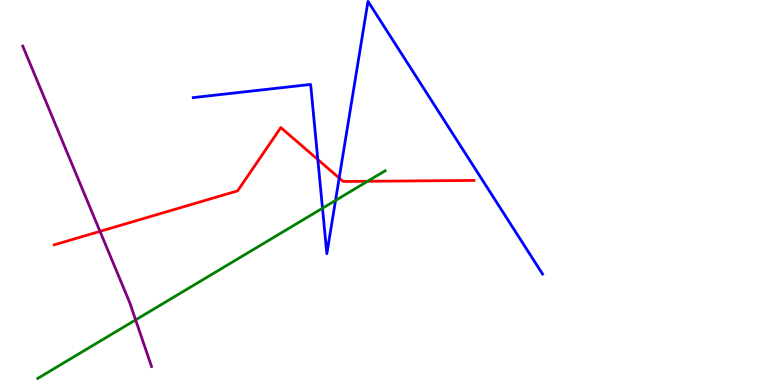[{'lines': ['blue', 'red'], 'intersections': [{'x': 4.1, 'y': 5.86}, {'x': 4.38, 'y': 5.38}]}, {'lines': ['green', 'red'], 'intersections': [{'x': 4.74, 'y': 5.29}]}, {'lines': ['purple', 'red'], 'intersections': [{'x': 1.29, 'y': 3.99}]}, {'lines': ['blue', 'green'], 'intersections': [{'x': 4.16, 'y': 4.59}, {'x': 4.33, 'y': 4.79}]}, {'lines': ['blue', 'purple'], 'intersections': []}, {'lines': ['green', 'purple'], 'intersections': [{'x': 1.75, 'y': 1.69}]}]